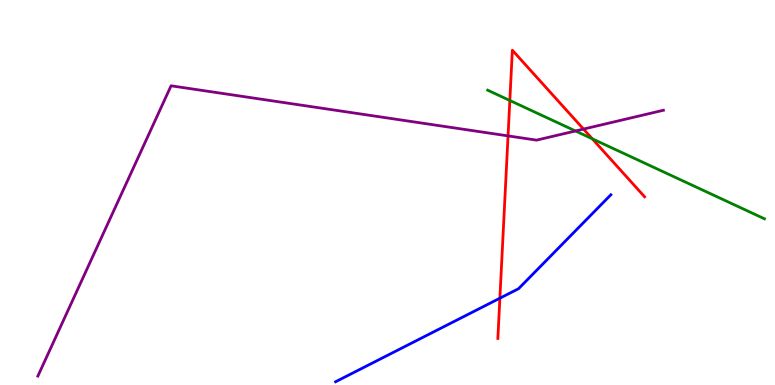[{'lines': ['blue', 'red'], 'intersections': [{'x': 6.45, 'y': 2.25}]}, {'lines': ['green', 'red'], 'intersections': [{'x': 6.58, 'y': 7.39}, {'x': 7.64, 'y': 6.4}]}, {'lines': ['purple', 'red'], 'intersections': [{'x': 6.56, 'y': 6.47}, {'x': 7.53, 'y': 6.65}]}, {'lines': ['blue', 'green'], 'intersections': []}, {'lines': ['blue', 'purple'], 'intersections': []}, {'lines': ['green', 'purple'], 'intersections': [{'x': 7.43, 'y': 6.6}]}]